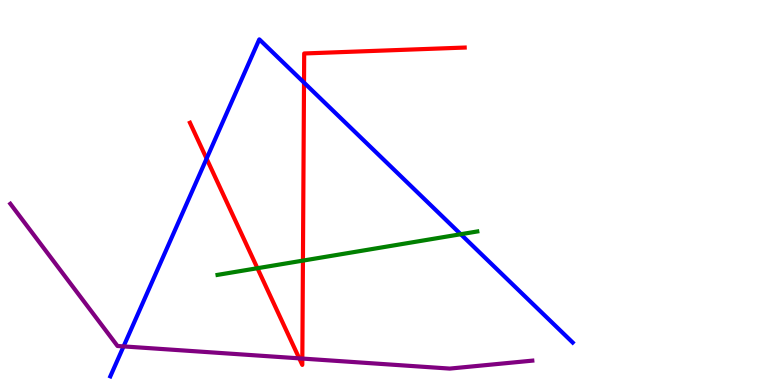[{'lines': ['blue', 'red'], 'intersections': [{'x': 2.67, 'y': 5.88}, {'x': 3.92, 'y': 7.85}]}, {'lines': ['green', 'red'], 'intersections': [{'x': 3.32, 'y': 3.03}, {'x': 3.91, 'y': 3.23}]}, {'lines': ['purple', 'red'], 'intersections': [{'x': 3.86, 'y': 0.692}, {'x': 3.9, 'y': 0.687}]}, {'lines': ['blue', 'green'], 'intersections': [{'x': 5.95, 'y': 3.92}]}, {'lines': ['blue', 'purple'], 'intersections': [{'x': 1.59, 'y': 1.0}]}, {'lines': ['green', 'purple'], 'intersections': []}]